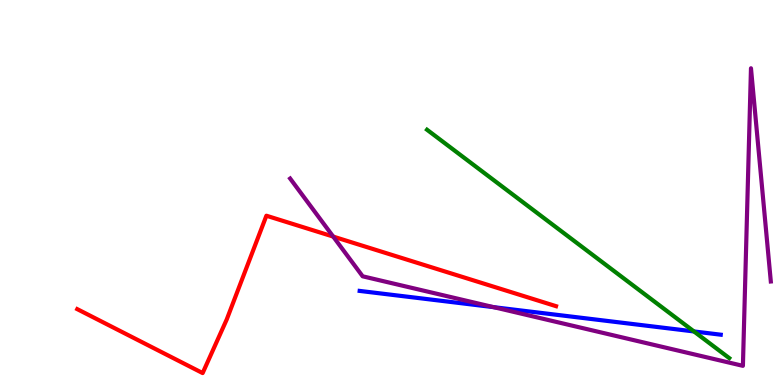[{'lines': ['blue', 'red'], 'intersections': []}, {'lines': ['green', 'red'], 'intersections': []}, {'lines': ['purple', 'red'], 'intersections': [{'x': 4.3, 'y': 3.86}]}, {'lines': ['blue', 'green'], 'intersections': [{'x': 8.95, 'y': 1.39}]}, {'lines': ['blue', 'purple'], 'intersections': [{'x': 6.37, 'y': 2.02}]}, {'lines': ['green', 'purple'], 'intersections': []}]